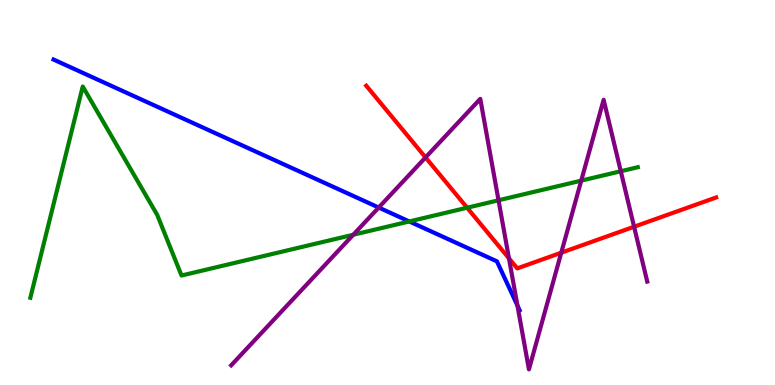[{'lines': ['blue', 'red'], 'intersections': []}, {'lines': ['green', 'red'], 'intersections': [{'x': 6.03, 'y': 4.6}]}, {'lines': ['purple', 'red'], 'intersections': [{'x': 5.49, 'y': 5.91}, {'x': 6.57, 'y': 3.29}, {'x': 7.24, 'y': 3.44}, {'x': 8.18, 'y': 4.11}]}, {'lines': ['blue', 'green'], 'intersections': [{'x': 5.28, 'y': 4.25}]}, {'lines': ['blue', 'purple'], 'intersections': [{'x': 4.89, 'y': 4.61}, {'x': 6.68, 'y': 2.06}]}, {'lines': ['green', 'purple'], 'intersections': [{'x': 4.56, 'y': 3.9}, {'x': 6.43, 'y': 4.8}, {'x': 7.5, 'y': 5.31}, {'x': 8.01, 'y': 5.55}]}]